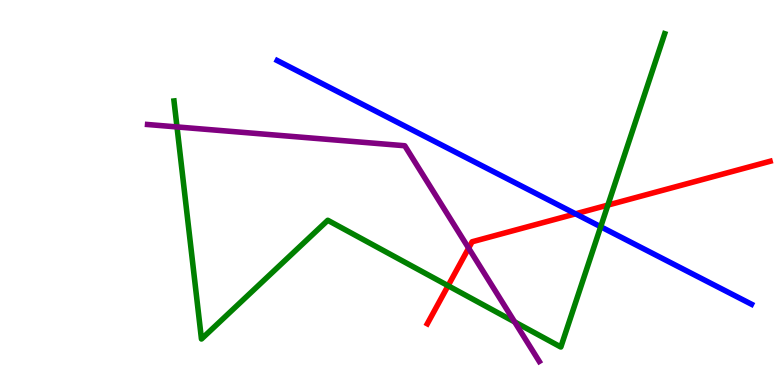[{'lines': ['blue', 'red'], 'intersections': [{'x': 7.43, 'y': 4.45}]}, {'lines': ['green', 'red'], 'intersections': [{'x': 5.78, 'y': 2.58}, {'x': 7.84, 'y': 4.67}]}, {'lines': ['purple', 'red'], 'intersections': [{'x': 6.05, 'y': 3.55}]}, {'lines': ['blue', 'green'], 'intersections': [{'x': 7.75, 'y': 4.11}]}, {'lines': ['blue', 'purple'], 'intersections': []}, {'lines': ['green', 'purple'], 'intersections': [{'x': 2.28, 'y': 6.7}, {'x': 6.64, 'y': 1.64}]}]